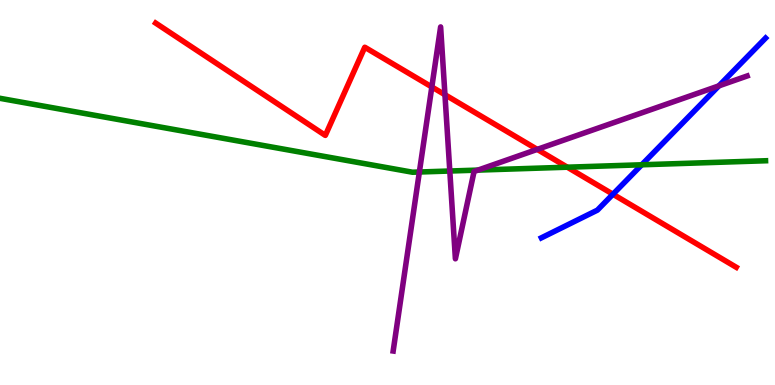[{'lines': ['blue', 'red'], 'intersections': [{'x': 7.91, 'y': 4.96}]}, {'lines': ['green', 'red'], 'intersections': [{'x': 7.32, 'y': 5.66}]}, {'lines': ['purple', 'red'], 'intersections': [{'x': 5.57, 'y': 7.74}, {'x': 5.74, 'y': 7.54}, {'x': 6.93, 'y': 6.12}]}, {'lines': ['blue', 'green'], 'intersections': [{'x': 8.28, 'y': 5.72}]}, {'lines': ['blue', 'purple'], 'intersections': [{'x': 9.28, 'y': 7.77}]}, {'lines': ['green', 'purple'], 'intersections': [{'x': 5.41, 'y': 5.53}, {'x': 5.8, 'y': 5.56}, {'x': 6.17, 'y': 5.58}]}]